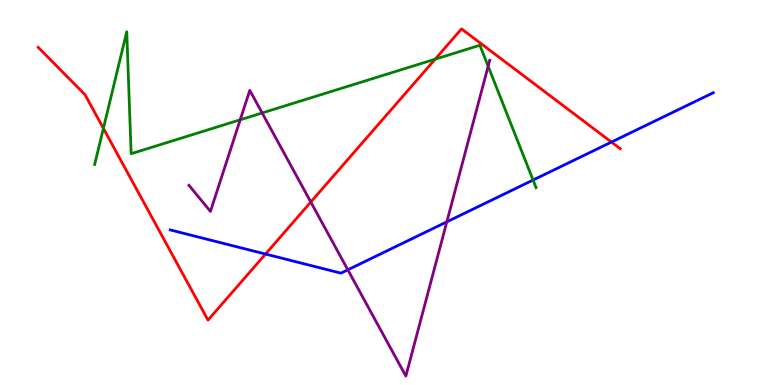[{'lines': ['blue', 'red'], 'intersections': [{'x': 3.43, 'y': 3.4}, {'x': 7.89, 'y': 6.31}]}, {'lines': ['green', 'red'], 'intersections': [{'x': 1.33, 'y': 6.67}, {'x': 5.62, 'y': 8.46}]}, {'lines': ['purple', 'red'], 'intersections': [{'x': 4.01, 'y': 4.75}]}, {'lines': ['blue', 'green'], 'intersections': [{'x': 6.88, 'y': 5.32}]}, {'lines': ['blue', 'purple'], 'intersections': [{'x': 4.49, 'y': 2.99}, {'x': 5.77, 'y': 4.24}]}, {'lines': ['green', 'purple'], 'intersections': [{'x': 3.1, 'y': 6.89}, {'x': 3.38, 'y': 7.07}, {'x': 6.3, 'y': 8.28}]}]